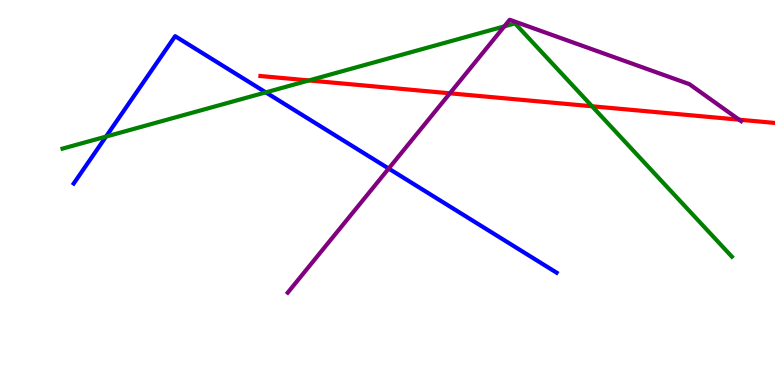[{'lines': ['blue', 'red'], 'intersections': []}, {'lines': ['green', 'red'], 'intersections': [{'x': 3.99, 'y': 7.91}, {'x': 7.64, 'y': 7.24}]}, {'lines': ['purple', 'red'], 'intersections': [{'x': 5.81, 'y': 7.58}, {'x': 9.54, 'y': 6.89}]}, {'lines': ['blue', 'green'], 'intersections': [{'x': 1.37, 'y': 6.45}, {'x': 3.43, 'y': 7.6}]}, {'lines': ['blue', 'purple'], 'intersections': [{'x': 5.02, 'y': 5.62}]}, {'lines': ['green', 'purple'], 'intersections': [{'x': 6.51, 'y': 9.32}]}]